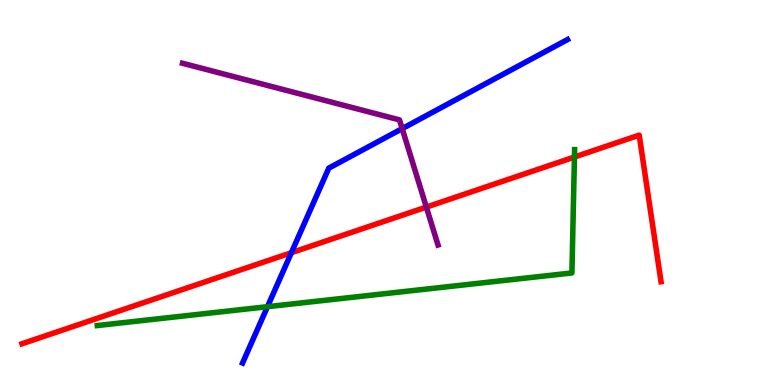[{'lines': ['blue', 'red'], 'intersections': [{'x': 3.76, 'y': 3.44}]}, {'lines': ['green', 'red'], 'intersections': [{'x': 7.41, 'y': 5.92}]}, {'lines': ['purple', 'red'], 'intersections': [{'x': 5.5, 'y': 4.62}]}, {'lines': ['blue', 'green'], 'intersections': [{'x': 3.45, 'y': 2.03}]}, {'lines': ['blue', 'purple'], 'intersections': [{'x': 5.19, 'y': 6.66}]}, {'lines': ['green', 'purple'], 'intersections': []}]